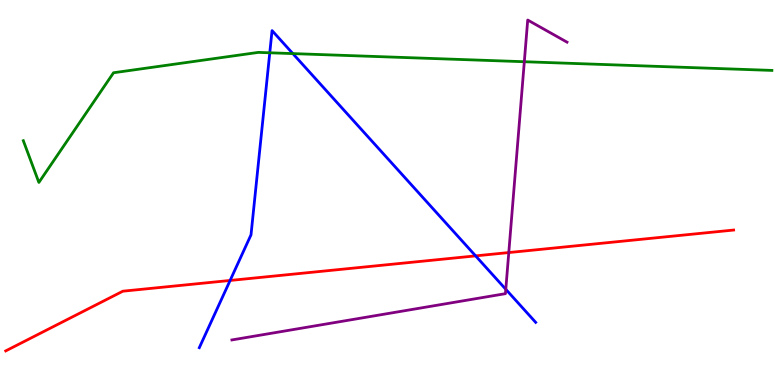[{'lines': ['blue', 'red'], 'intersections': [{'x': 2.97, 'y': 2.72}, {'x': 6.14, 'y': 3.35}]}, {'lines': ['green', 'red'], 'intersections': []}, {'lines': ['purple', 'red'], 'intersections': [{'x': 6.56, 'y': 3.44}]}, {'lines': ['blue', 'green'], 'intersections': [{'x': 3.48, 'y': 8.63}, {'x': 3.78, 'y': 8.61}]}, {'lines': ['blue', 'purple'], 'intersections': [{'x': 6.53, 'y': 2.49}]}, {'lines': ['green', 'purple'], 'intersections': [{'x': 6.77, 'y': 8.4}]}]